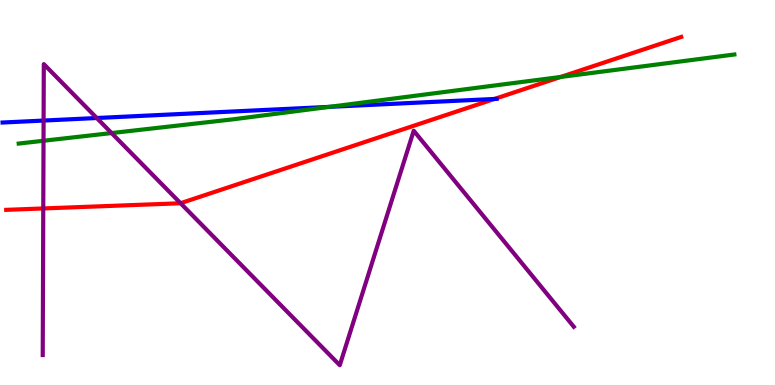[{'lines': ['blue', 'red'], 'intersections': [{'x': 6.38, 'y': 7.43}]}, {'lines': ['green', 'red'], 'intersections': [{'x': 7.24, 'y': 8.0}]}, {'lines': ['purple', 'red'], 'intersections': [{'x': 0.558, 'y': 4.59}, {'x': 2.33, 'y': 4.72}]}, {'lines': ['blue', 'green'], 'intersections': [{'x': 4.25, 'y': 7.22}]}, {'lines': ['blue', 'purple'], 'intersections': [{'x': 0.562, 'y': 6.87}, {'x': 1.25, 'y': 6.93}]}, {'lines': ['green', 'purple'], 'intersections': [{'x': 0.562, 'y': 6.34}, {'x': 1.44, 'y': 6.54}]}]